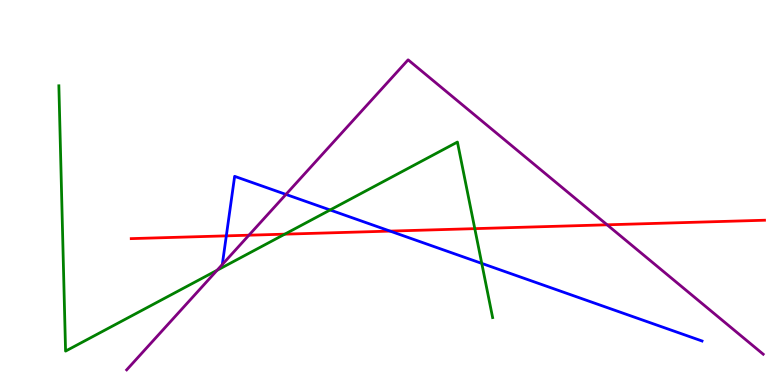[{'lines': ['blue', 'red'], 'intersections': [{'x': 2.92, 'y': 3.87}, {'x': 5.03, 'y': 4.0}]}, {'lines': ['green', 'red'], 'intersections': [{'x': 3.67, 'y': 3.92}, {'x': 6.13, 'y': 4.06}]}, {'lines': ['purple', 'red'], 'intersections': [{'x': 3.21, 'y': 3.89}, {'x': 7.83, 'y': 4.16}]}, {'lines': ['blue', 'green'], 'intersections': [{'x': 4.26, 'y': 4.55}, {'x': 6.22, 'y': 3.16}]}, {'lines': ['blue', 'purple'], 'intersections': [{'x': 2.87, 'y': 3.13}, {'x': 3.69, 'y': 4.95}]}, {'lines': ['green', 'purple'], 'intersections': [{'x': 2.8, 'y': 2.98}]}]